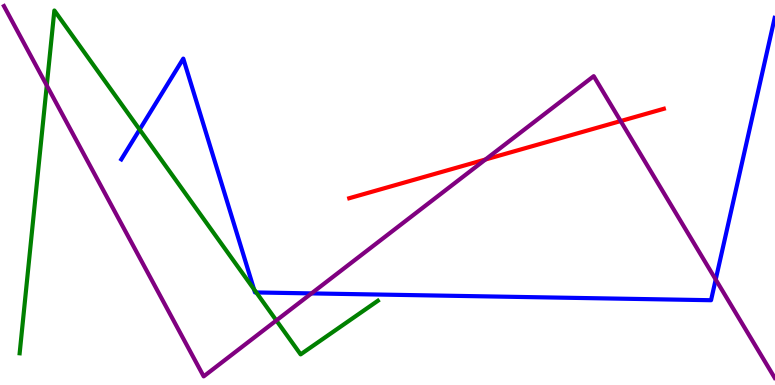[{'lines': ['blue', 'red'], 'intersections': []}, {'lines': ['green', 'red'], 'intersections': []}, {'lines': ['purple', 'red'], 'intersections': [{'x': 6.26, 'y': 5.86}, {'x': 8.01, 'y': 6.86}]}, {'lines': ['blue', 'green'], 'intersections': [{'x': 1.8, 'y': 6.63}, {'x': 3.28, 'y': 2.49}, {'x': 3.31, 'y': 2.4}]}, {'lines': ['blue', 'purple'], 'intersections': [{'x': 4.02, 'y': 2.38}, {'x': 9.23, 'y': 2.74}]}, {'lines': ['green', 'purple'], 'intersections': [{'x': 0.603, 'y': 7.78}, {'x': 3.57, 'y': 1.68}]}]